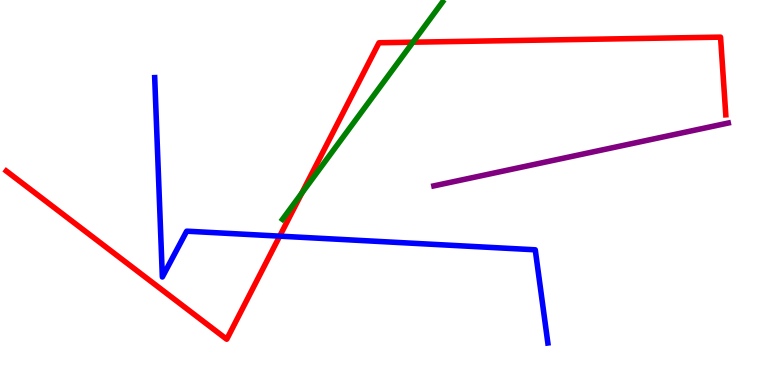[{'lines': ['blue', 'red'], 'intersections': [{'x': 3.61, 'y': 3.87}]}, {'lines': ['green', 'red'], 'intersections': [{'x': 3.89, 'y': 4.98}, {'x': 5.33, 'y': 8.9}]}, {'lines': ['purple', 'red'], 'intersections': []}, {'lines': ['blue', 'green'], 'intersections': []}, {'lines': ['blue', 'purple'], 'intersections': []}, {'lines': ['green', 'purple'], 'intersections': []}]